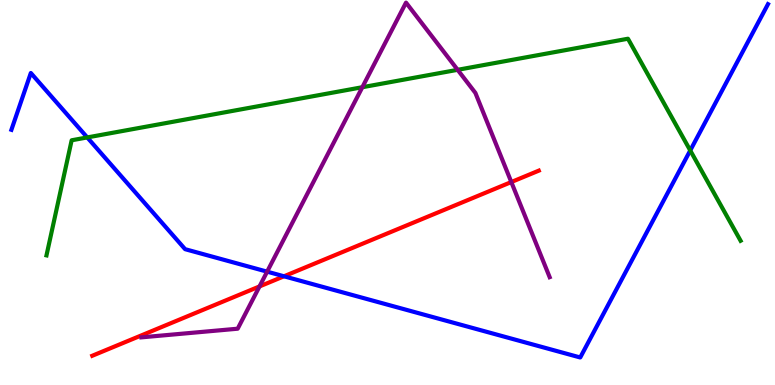[{'lines': ['blue', 'red'], 'intersections': [{'x': 3.66, 'y': 2.82}]}, {'lines': ['green', 'red'], 'intersections': []}, {'lines': ['purple', 'red'], 'intersections': [{'x': 3.35, 'y': 2.56}, {'x': 6.6, 'y': 5.27}]}, {'lines': ['blue', 'green'], 'intersections': [{'x': 1.13, 'y': 6.43}, {'x': 8.91, 'y': 6.09}]}, {'lines': ['blue', 'purple'], 'intersections': [{'x': 3.45, 'y': 2.94}]}, {'lines': ['green', 'purple'], 'intersections': [{'x': 4.68, 'y': 7.73}, {'x': 5.91, 'y': 8.19}]}]